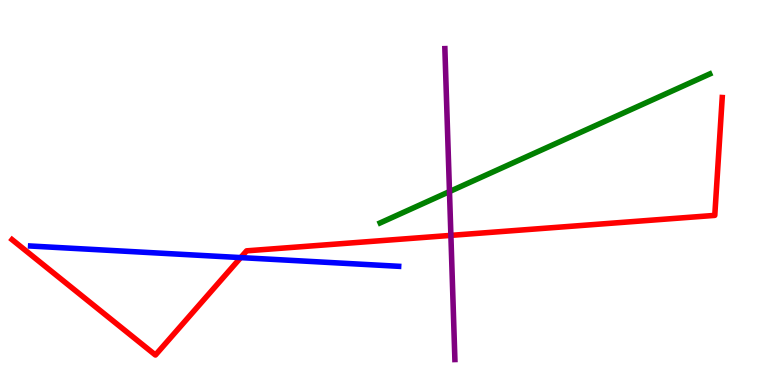[{'lines': ['blue', 'red'], 'intersections': [{'x': 3.11, 'y': 3.31}]}, {'lines': ['green', 'red'], 'intersections': []}, {'lines': ['purple', 'red'], 'intersections': [{'x': 5.82, 'y': 3.89}]}, {'lines': ['blue', 'green'], 'intersections': []}, {'lines': ['blue', 'purple'], 'intersections': []}, {'lines': ['green', 'purple'], 'intersections': [{'x': 5.8, 'y': 5.02}]}]